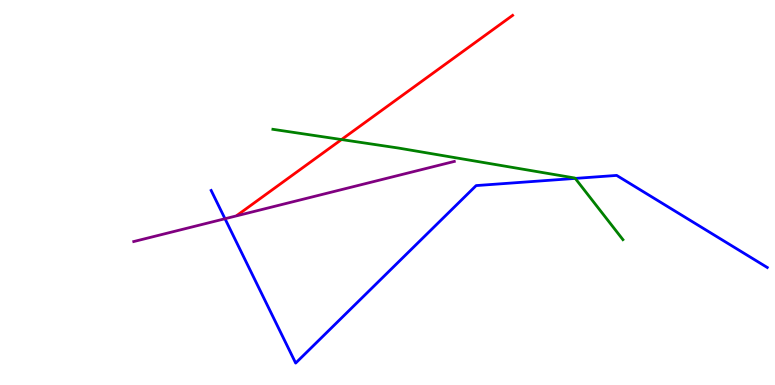[{'lines': ['blue', 'red'], 'intersections': []}, {'lines': ['green', 'red'], 'intersections': [{'x': 4.41, 'y': 6.38}]}, {'lines': ['purple', 'red'], 'intersections': []}, {'lines': ['blue', 'green'], 'intersections': [{'x': 7.42, 'y': 5.37}]}, {'lines': ['blue', 'purple'], 'intersections': [{'x': 2.9, 'y': 4.32}]}, {'lines': ['green', 'purple'], 'intersections': []}]